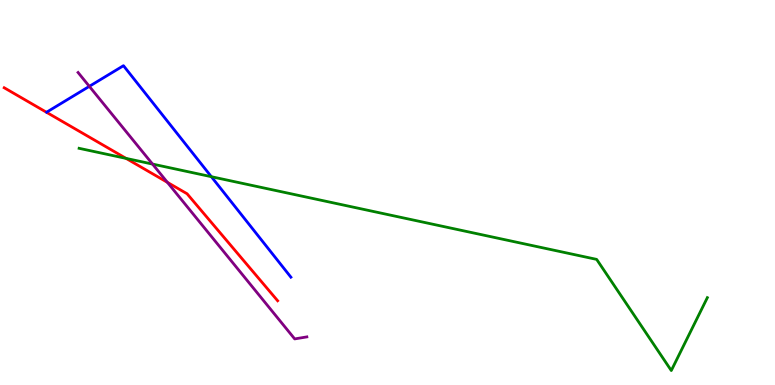[{'lines': ['blue', 'red'], 'intersections': []}, {'lines': ['green', 'red'], 'intersections': [{'x': 1.63, 'y': 5.89}]}, {'lines': ['purple', 'red'], 'intersections': [{'x': 2.16, 'y': 5.26}]}, {'lines': ['blue', 'green'], 'intersections': [{'x': 2.73, 'y': 5.41}]}, {'lines': ['blue', 'purple'], 'intersections': [{'x': 1.15, 'y': 7.76}]}, {'lines': ['green', 'purple'], 'intersections': [{'x': 1.97, 'y': 5.74}]}]